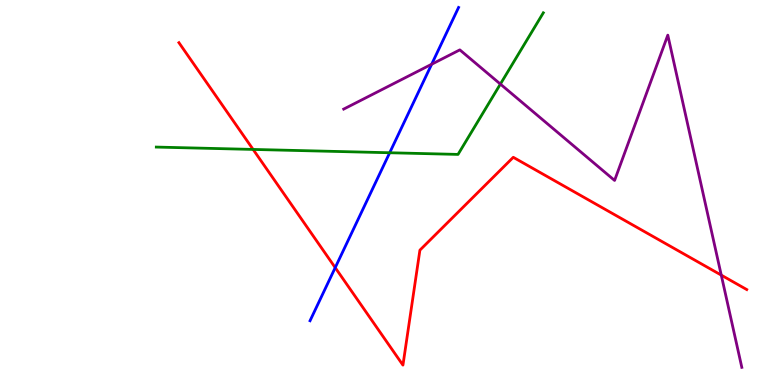[{'lines': ['blue', 'red'], 'intersections': [{'x': 4.33, 'y': 3.05}]}, {'lines': ['green', 'red'], 'intersections': [{'x': 3.27, 'y': 6.12}]}, {'lines': ['purple', 'red'], 'intersections': [{'x': 9.31, 'y': 2.85}]}, {'lines': ['blue', 'green'], 'intersections': [{'x': 5.03, 'y': 6.03}]}, {'lines': ['blue', 'purple'], 'intersections': [{'x': 5.57, 'y': 8.33}]}, {'lines': ['green', 'purple'], 'intersections': [{'x': 6.46, 'y': 7.82}]}]